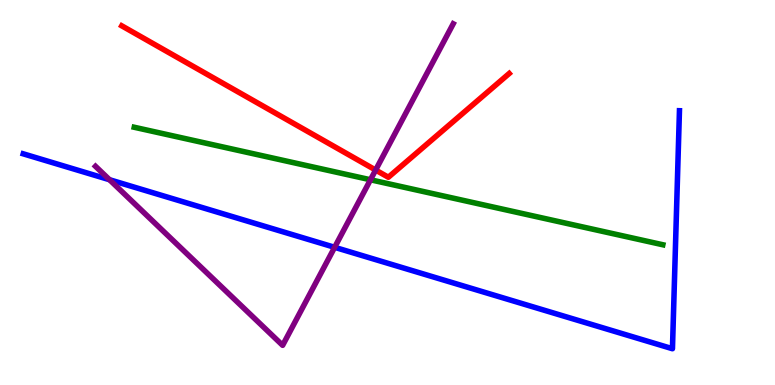[{'lines': ['blue', 'red'], 'intersections': []}, {'lines': ['green', 'red'], 'intersections': []}, {'lines': ['purple', 'red'], 'intersections': [{'x': 4.85, 'y': 5.58}]}, {'lines': ['blue', 'green'], 'intersections': []}, {'lines': ['blue', 'purple'], 'intersections': [{'x': 1.41, 'y': 5.33}, {'x': 4.32, 'y': 3.58}]}, {'lines': ['green', 'purple'], 'intersections': [{'x': 4.78, 'y': 5.33}]}]